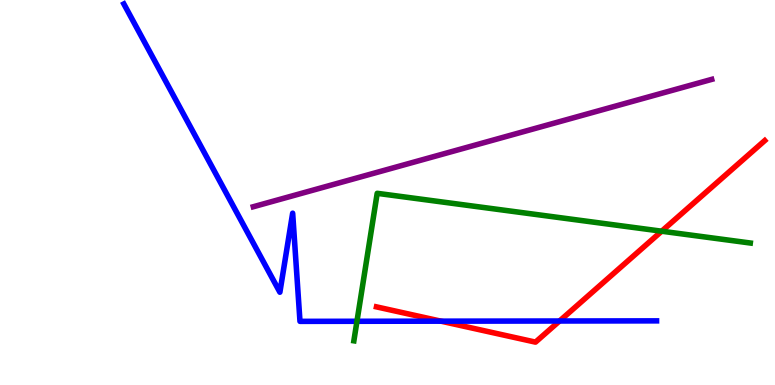[{'lines': ['blue', 'red'], 'intersections': [{'x': 5.69, 'y': 1.66}, {'x': 7.22, 'y': 1.66}]}, {'lines': ['green', 'red'], 'intersections': [{'x': 8.54, 'y': 3.99}]}, {'lines': ['purple', 'red'], 'intersections': []}, {'lines': ['blue', 'green'], 'intersections': [{'x': 4.61, 'y': 1.66}]}, {'lines': ['blue', 'purple'], 'intersections': []}, {'lines': ['green', 'purple'], 'intersections': []}]